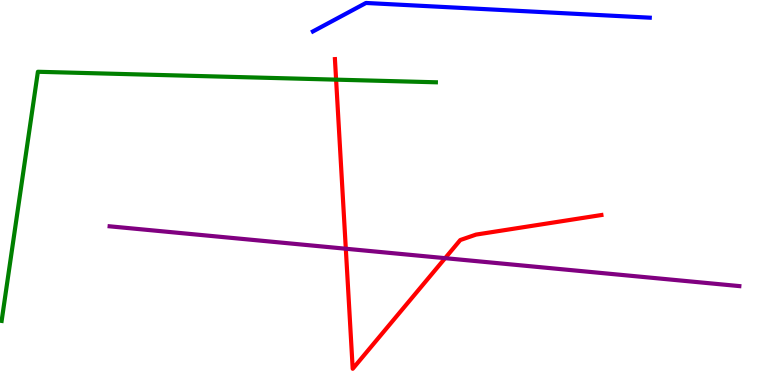[{'lines': ['blue', 'red'], 'intersections': []}, {'lines': ['green', 'red'], 'intersections': [{'x': 4.34, 'y': 7.93}]}, {'lines': ['purple', 'red'], 'intersections': [{'x': 4.46, 'y': 3.54}, {'x': 5.74, 'y': 3.29}]}, {'lines': ['blue', 'green'], 'intersections': []}, {'lines': ['blue', 'purple'], 'intersections': []}, {'lines': ['green', 'purple'], 'intersections': []}]